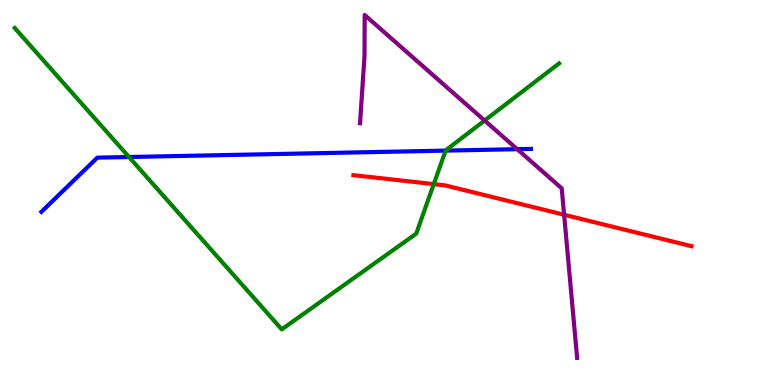[{'lines': ['blue', 'red'], 'intersections': []}, {'lines': ['green', 'red'], 'intersections': [{'x': 5.6, 'y': 5.22}]}, {'lines': ['purple', 'red'], 'intersections': [{'x': 7.28, 'y': 4.42}]}, {'lines': ['blue', 'green'], 'intersections': [{'x': 1.66, 'y': 5.92}, {'x': 5.75, 'y': 6.09}]}, {'lines': ['blue', 'purple'], 'intersections': [{'x': 6.67, 'y': 6.13}]}, {'lines': ['green', 'purple'], 'intersections': [{'x': 6.25, 'y': 6.87}]}]